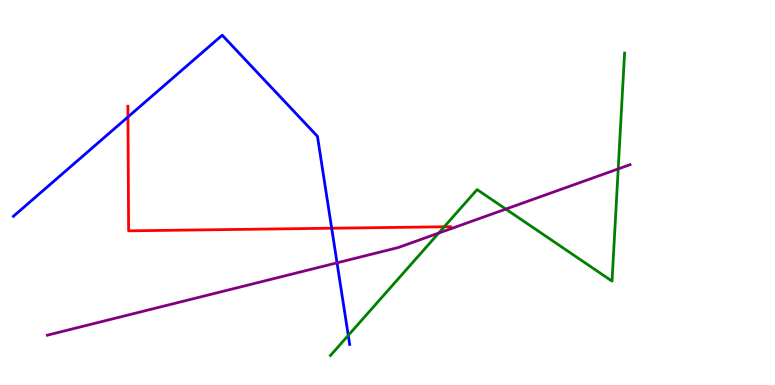[{'lines': ['blue', 'red'], 'intersections': [{'x': 1.65, 'y': 6.96}, {'x': 4.28, 'y': 4.07}]}, {'lines': ['green', 'red'], 'intersections': [{'x': 5.73, 'y': 4.11}]}, {'lines': ['purple', 'red'], 'intersections': []}, {'lines': ['blue', 'green'], 'intersections': [{'x': 4.49, 'y': 1.29}]}, {'lines': ['blue', 'purple'], 'intersections': [{'x': 4.35, 'y': 3.17}]}, {'lines': ['green', 'purple'], 'intersections': [{'x': 5.66, 'y': 3.95}, {'x': 6.53, 'y': 4.57}, {'x': 7.98, 'y': 5.61}]}]